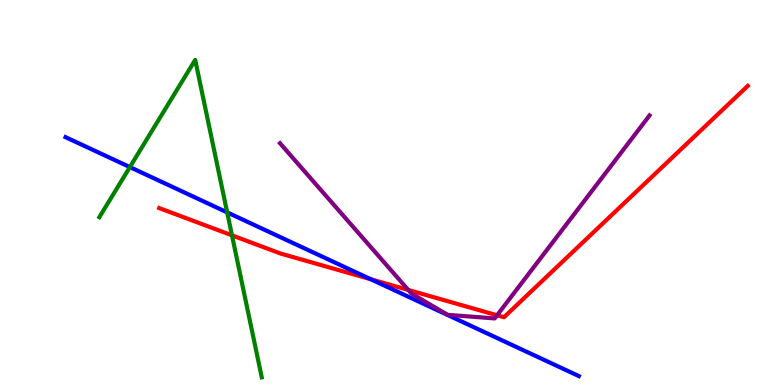[{'lines': ['blue', 'red'], 'intersections': [{'x': 4.79, 'y': 2.75}]}, {'lines': ['green', 'red'], 'intersections': [{'x': 2.99, 'y': 3.89}]}, {'lines': ['purple', 'red'], 'intersections': [{'x': 5.27, 'y': 2.47}, {'x': 6.41, 'y': 1.81}]}, {'lines': ['blue', 'green'], 'intersections': [{'x': 1.68, 'y': 5.66}, {'x': 2.93, 'y': 4.48}]}, {'lines': ['blue', 'purple'], 'intersections': []}, {'lines': ['green', 'purple'], 'intersections': []}]